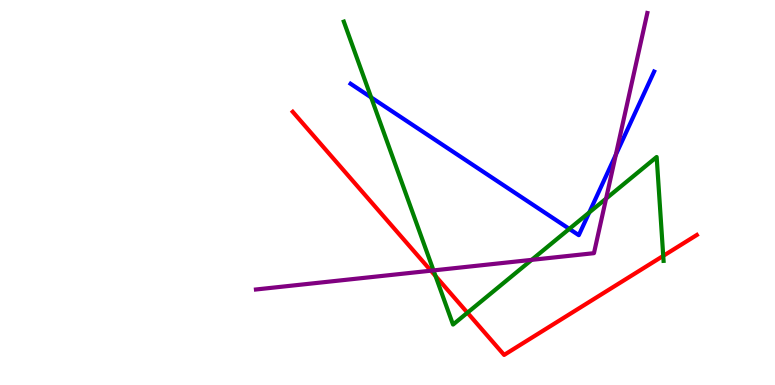[{'lines': ['blue', 'red'], 'intersections': []}, {'lines': ['green', 'red'], 'intersections': [{'x': 5.62, 'y': 2.83}, {'x': 6.03, 'y': 1.88}, {'x': 8.56, 'y': 3.35}]}, {'lines': ['purple', 'red'], 'intersections': [{'x': 5.56, 'y': 2.97}]}, {'lines': ['blue', 'green'], 'intersections': [{'x': 4.79, 'y': 7.47}, {'x': 7.35, 'y': 4.05}, {'x': 7.6, 'y': 4.48}]}, {'lines': ['blue', 'purple'], 'intersections': [{'x': 7.95, 'y': 5.98}]}, {'lines': ['green', 'purple'], 'intersections': [{'x': 5.59, 'y': 2.98}, {'x': 6.86, 'y': 3.25}, {'x': 7.82, 'y': 4.84}]}]